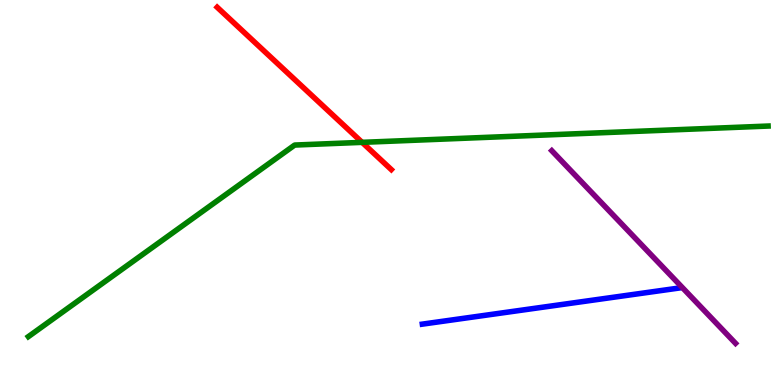[{'lines': ['blue', 'red'], 'intersections': []}, {'lines': ['green', 'red'], 'intersections': [{'x': 4.67, 'y': 6.3}]}, {'lines': ['purple', 'red'], 'intersections': []}, {'lines': ['blue', 'green'], 'intersections': []}, {'lines': ['blue', 'purple'], 'intersections': []}, {'lines': ['green', 'purple'], 'intersections': []}]